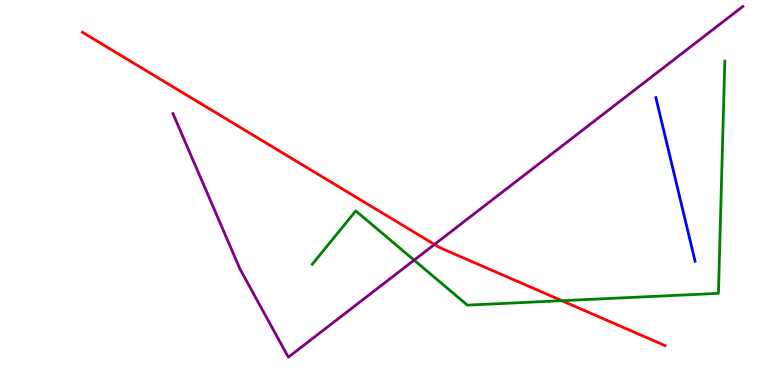[{'lines': ['blue', 'red'], 'intersections': []}, {'lines': ['green', 'red'], 'intersections': [{'x': 7.25, 'y': 2.19}]}, {'lines': ['purple', 'red'], 'intersections': [{'x': 5.61, 'y': 3.65}]}, {'lines': ['blue', 'green'], 'intersections': []}, {'lines': ['blue', 'purple'], 'intersections': []}, {'lines': ['green', 'purple'], 'intersections': [{'x': 5.34, 'y': 3.24}]}]